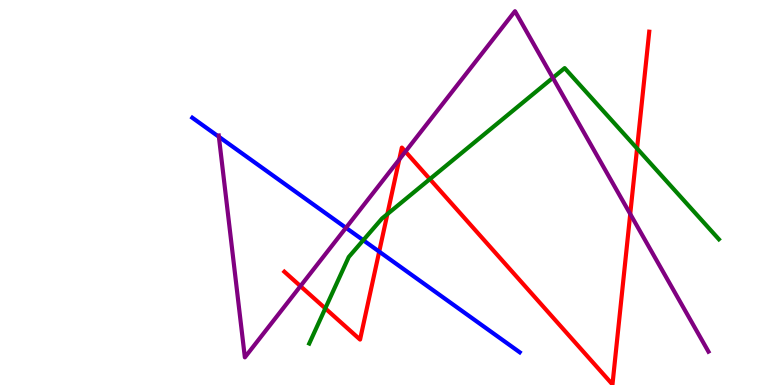[{'lines': ['blue', 'red'], 'intersections': [{'x': 4.89, 'y': 3.46}]}, {'lines': ['green', 'red'], 'intersections': [{'x': 4.2, 'y': 1.99}, {'x': 5.0, 'y': 4.44}, {'x': 5.55, 'y': 5.35}, {'x': 8.22, 'y': 6.14}]}, {'lines': ['purple', 'red'], 'intersections': [{'x': 3.88, 'y': 2.57}, {'x': 5.15, 'y': 5.86}, {'x': 5.23, 'y': 6.06}, {'x': 8.13, 'y': 4.44}]}, {'lines': ['blue', 'green'], 'intersections': [{'x': 4.69, 'y': 3.76}]}, {'lines': ['blue', 'purple'], 'intersections': [{'x': 2.82, 'y': 6.45}, {'x': 4.46, 'y': 4.08}]}, {'lines': ['green', 'purple'], 'intersections': [{'x': 7.13, 'y': 7.98}]}]